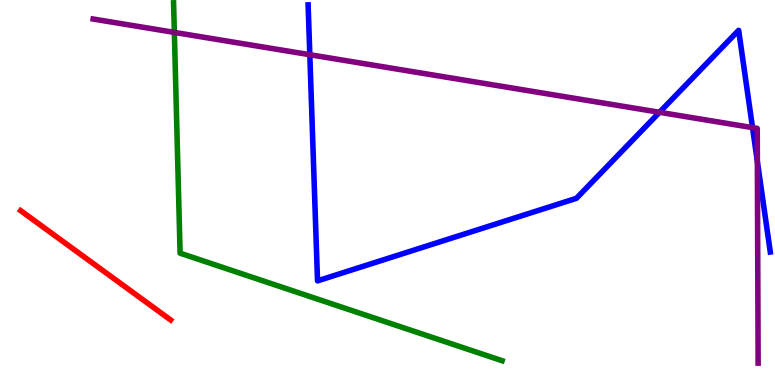[{'lines': ['blue', 'red'], 'intersections': []}, {'lines': ['green', 'red'], 'intersections': []}, {'lines': ['purple', 'red'], 'intersections': []}, {'lines': ['blue', 'green'], 'intersections': []}, {'lines': ['blue', 'purple'], 'intersections': [{'x': 4.0, 'y': 8.58}, {'x': 8.51, 'y': 7.08}, {'x': 9.71, 'y': 6.69}, {'x': 9.77, 'y': 5.81}]}, {'lines': ['green', 'purple'], 'intersections': [{'x': 2.25, 'y': 9.16}]}]